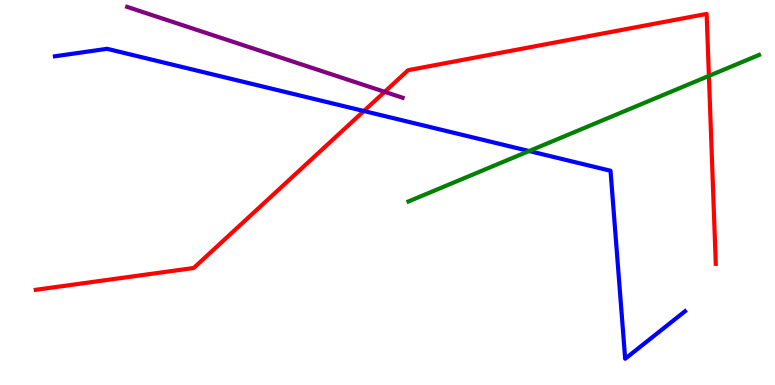[{'lines': ['blue', 'red'], 'intersections': [{'x': 4.7, 'y': 7.12}]}, {'lines': ['green', 'red'], 'intersections': [{'x': 9.15, 'y': 8.03}]}, {'lines': ['purple', 'red'], 'intersections': [{'x': 4.96, 'y': 7.61}]}, {'lines': ['blue', 'green'], 'intersections': [{'x': 6.83, 'y': 6.08}]}, {'lines': ['blue', 'purple'], 'intersections': []}, {'lines': ['green', 'purple'], 'intersections': []}]